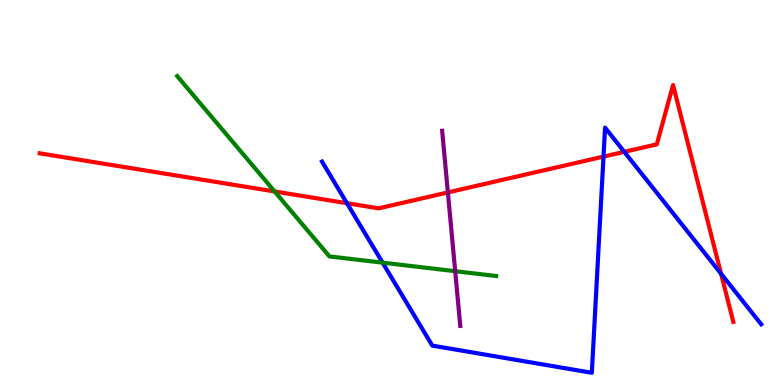[{'lines': ['blue', 'red'], 'intersections': [{'x': 4.48, 'y': 4.72}, {'x': 7.79, 'y': 5.93}, {'x': 8.06, 'y': 6.06}, {'x': 9.3, 'y': 2.89}]}, {'lines': ['green', 'red'], 'intersections': [{'x': 3.54, 'y': 5.03}]}, {'lines': ['purple', 'red'], 'intersections': [{'x': 5.78, 'y': 5.0}]}, {'lines': ['blue', 'green'], 'intersections': [{'x': 4.94, 'y': 3.18}]}, {'lines': ['blue', 'purple'], 'intersections': []}, {'lines': ['green', 'purple'], 'intersections': [{'x': 5.87, 'y': 2.96}]}]